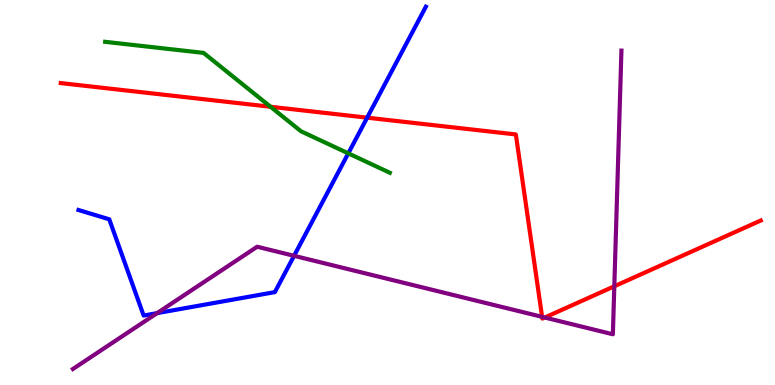[{'lines': ['blue', 'red'], 'intersections': [{'x': 4.74, 'y': 6.94}]}, {'lines': ['green', 'red'], 'intersections': [{'x': 3.49, 'y': 7.23}]}, {'lines': ['purple', 'red'], 'intersections': [{'x': 6.99, 'y': 1.77}, {'x': 7.03, 'y': 1.75}, {'x': 7.93, 'y': 2.56}]}, {'lines': ['blue', 'green'], 'intersections': [{'x': 4.49, 'y': 6.02}]}, {'lines': ['blue', 'purple'], 'intersections': [{'x': 2.03, 'y': 1.87}, {'x': 3.79, 'y': 3.36}]}, {'lines': ['green', 'purple'], 'intersections': []}]